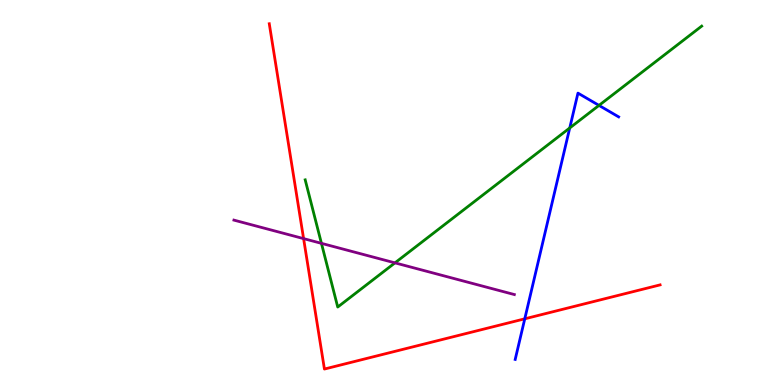[{'lines': ['blue', 'red'], 'intersections': [{'x': 6.77, 'y': 1.72}]}, {'lines': ['green', 'red'], 'intersections': []}, {'lines': ['purple', 'red'], 'intersections': [{'x': 3.92, 'y': 3.8}]}, {'lines': ['blue', 'green'], 'intersections': [{'x': 7.35, 'y': 6.68}, {'x': 7.73, 'y': 7.26}]}, {'lines': ['blue', 'purple'], 'intersections': []}, {'lines': ['green', 'purple'], 'intersections': [{'x': 4.15, 'y': 3.68}, {'x': 5.1, 'y': 3.17}]}]